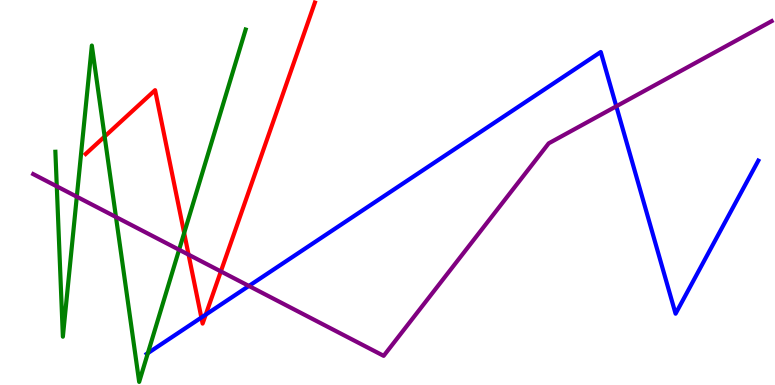[{'lines': ['blue', 'red'], 'intersections': [{'x': 2.6, 'y': 1.75}, {'x': 2.65, 'y': 1.83}]}, {'lines': ['green', 'red'], 'intersections': [{'x': 1.35, 'y': 6.45}, {'x': 2.38, 'y': 3.95}]}, {'lines': ['purple', 'red'], 'intersections': [{'x': 2.43, 'y': 3.39}, {'x': 2.85, 'y': 2.95}]}, {'lines': ['blue', 'green'], 'intersections': [{'x': 1.91, 'y': 0.828}]}, {'lines': ['blue', 'purple'], 'intersections': [{'x': 3.21, 'y': 2.57}, {'x': 7.95, 'y': 7.24}]}, {'lines': ['green', 'purple'], 'intersections': [{'x': 0.733, 'y': 5.16}, {'x': 0.991, 'y': 4.89}, {'x': 1.5, 'y': 4.36}, {'x': 2.31, 'y': 3.51}]}]